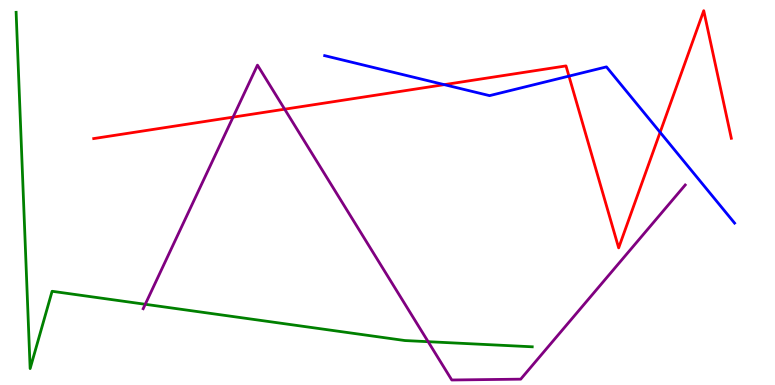[{'lines': ['blue', 'red'], 'intersections': [{'x': 5.73, 'y': 7.8}, {'x': 7.34, 'y': 8.02}, {'x': 8.52, 'y': 6.56}]}, {'lines': ['green', 'red'], 'intersections': []}, {'lines': ['purple', 'red'], 'intersections': [{'x': 3.01, 'y': 6.96}, {'x': 3.67, 'y': 7.16}]}, {'lines': ['blue', 'green'], 'intersections': []}, {'lines': ['blue', 'purple'], 'intersections': []}, {'lines': ['green', 'purple'], 'intersections': [{'x': 1.87, 'y': 2.1}, {'x': 5.52, 'y': 1.12}]}]